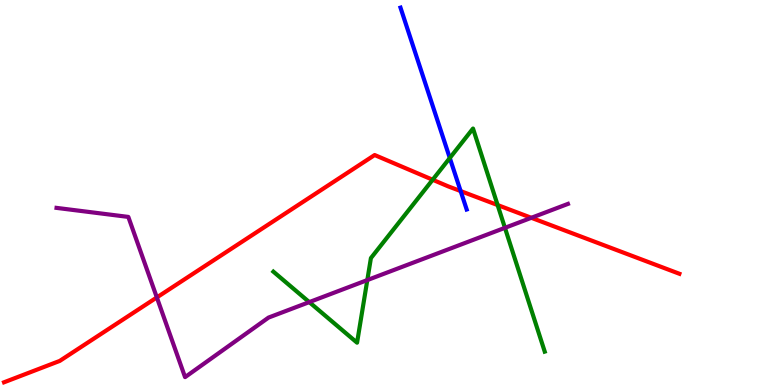[{'lines': ['blue', 'red'], 'intersections': [{'x': 5.94, 'y': 5.04}]}, {'lines': ['green', 'red'], 'intersections': [{'x': 5.58, 'y': 5.33}, {'x': 6.42, 'y': 4.67}]}, {'lines': ['purple', 'red'], 'intersections': [{'x': 2.02, 'y': 2.27}, {'x': 6.86, 'y': 4.34}]}, {'lines': ['blue', 'green'], 'intersections': [{'x': 5.8, 'y': 5.9}]}, {'lines': ['blue', 'purple'], 'intersections': []}, {'lines': ['green', 'purple'], 'intersections': [{'x': 3.99, 'y': 2.15}, {'x': 4.74, 'y': 2.73}, {'x': 6.52, 'y': 4.08}]}]